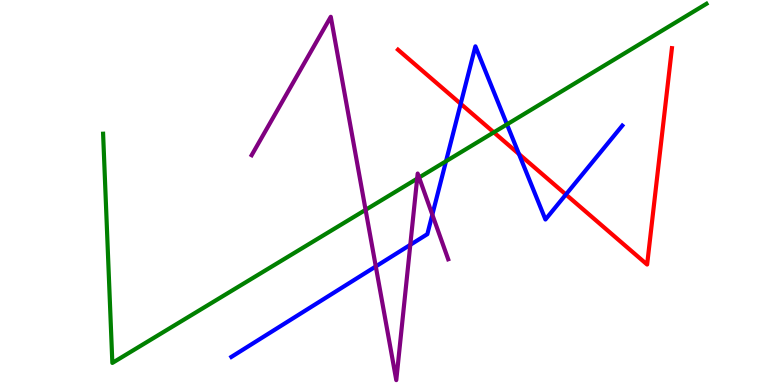[{'lines': ['blue', 'red'], 'intersections': [{'x': 5.94, 'y': 7.3}, {'x': 6.7, 'y': 6.0}, {'x': 7.3, 'y': 4.95}]}, {'lines': ['green', 'red'], 'intersections': [{'x': 6.37, 'y': 6.56}]}, {'lines': ['purple', 'red'], 'intersections': []}, {'lines': ['blue', 'green'], 'intersections': [{'x': 5.75, 'y': 5.81}, {'x': 6.54, 'y': 6.77}]}, {'lines': ['blue', 'purple'], 'intersections': [{'x': 4.85, 'y': 3.08}, {'x': 5.29, 'y': 3.64}, {'x': 5.58, 'y': 4.42}]}, {'lines': ['green', 'purple'], 'intersections': [{'x': 4.72, 'y': 4.55}, {'x': 5.38, 'y': 5.36}, {'x': 5.41, 'y': 5.39}]}]